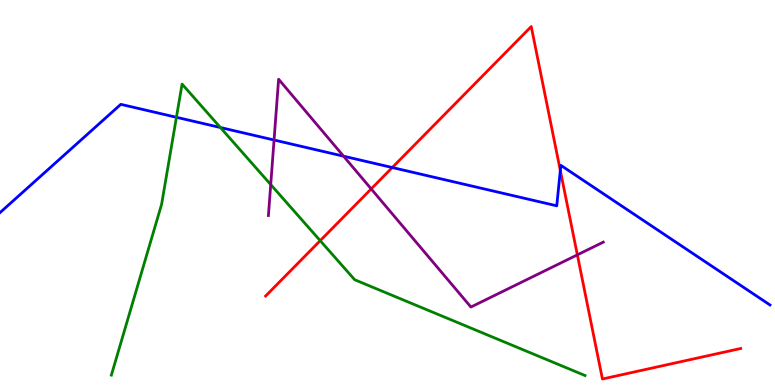[{'lines': ['blue', 'red'], 'intersections': [{'x': 5.06, 'y': 5.65}, {'x': 7.23, 'y': 5.57}]}, {'lines': ['green', 'red'], 'intersections': [{'x': 4.13, 'y': 3.75}]}, {'lines': ['purple', 'red'], 'intersections': [{'x': 4.79, 'y': 5.09}, {'x': 7.45, 'y': 3.38}]}, {'lines': ['blue', 'green'], 'intersections': [{'x': 2.28, 'y': 6.95}, {'x': 2.84, 'y': 6.69}]}, {'lines': ['blue', 'purple'], 'intersections': [{'x': 3.54, 'y': 6.36}, {'x': 4.43, 'y': 5.94}]}, {'lines': ['green', 'purple'], 'intersections': [{'x': 3.49, 'y': 5.21}]}]